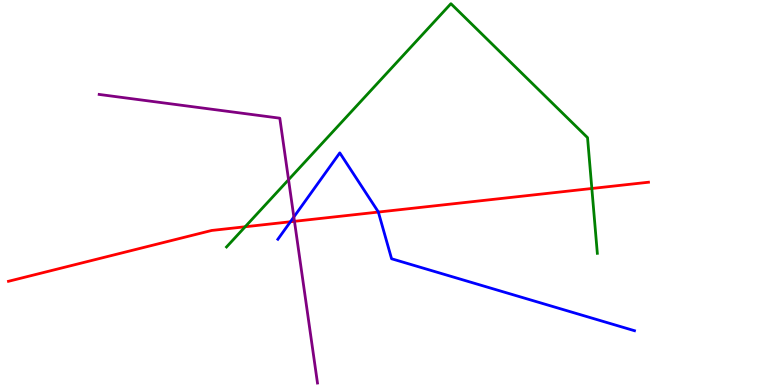[{'lines': ['blue', 'red'], 'intersections': [{'x': 3.75, 'y': 4.24}, {'x': 4.88, 'y': 4.49}]}, {'lines': ['green', 'red'], 'intersections': [{'x': 3.16, 'y': 4.11}, {'x': 7.64, 'y': 5.1}]}, {'lines': ['purple', 'red'], 'intersections': [{'x': 3.8, 'y': 4.25}]}, {'lines': ['blue', 'green'], 'intersections': []}, {'lines': ['blue', 'purple'], 'intersections': [{'x': 3.79, 'y': 4.36}]}, {'lines': ['green', 'purple'], 'intersections': [{'x': 3.72, 'y': 5.33}]}]